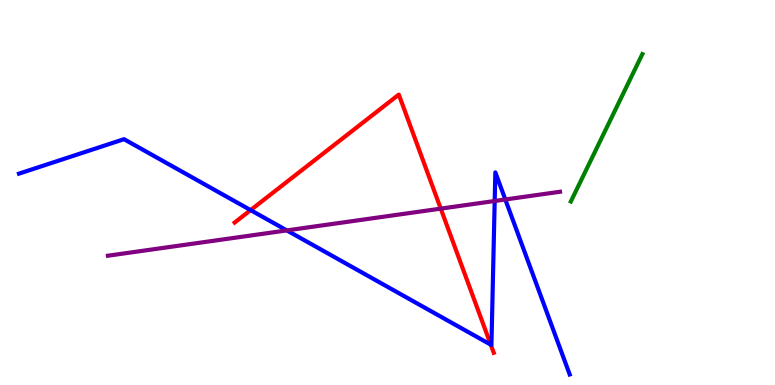[{'lines': ['blue', 'red'], 'intersections': [{'x': 3.23, 'y': 4.54}, {'x': 6.33, 'y': 1.05}]}, {'lines': ['green', 'red'], 'intersections': []}, {'lines': ['purple', 'red'], 'intersections': [{'x': 5.69, 'y': 4.58}]}, {'lines': ['blue', 'green'], 'intersections': []}, {'lines': ['blue', 'purple'], 'intersections': [{'x': 3.7, 'y': 4.02}, {'x': 6.38, 'y': 4.78}, {'x': 6.52, 'y': 4.82}]}, {'lines': ['green', 'purple'], 'intersections': []}]